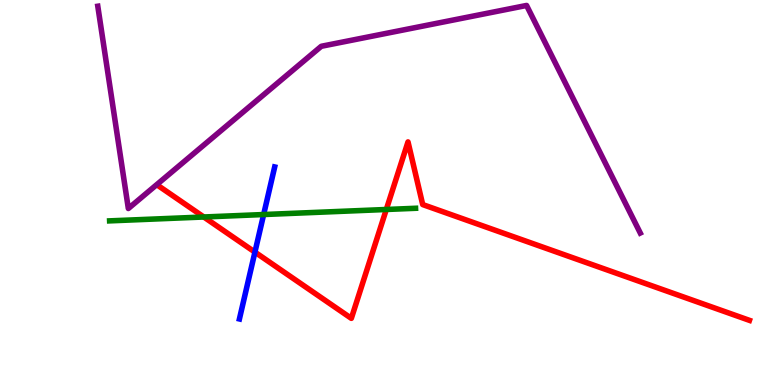[{'lines': ['blue', 'red'], 'intersections': [{'x': 3.29, 'y': 3.45}]}, {'lines': ['green', 'red'], 'intersections': [{'x': 2.63, 'y': 4.36}, {'x': 4.98, 'y': 4.56}]}, {'lines': ['purple', 'red'], 'intersections': []}, {'lines': ['blue', 'green'], 'intersections': [{'x': 3.4, 'y': 4.43}]}, {'lines': ['blue', 'purple'], 'intersections': []}, {'lines': ['green', 'purple'], 'intersections': []}]